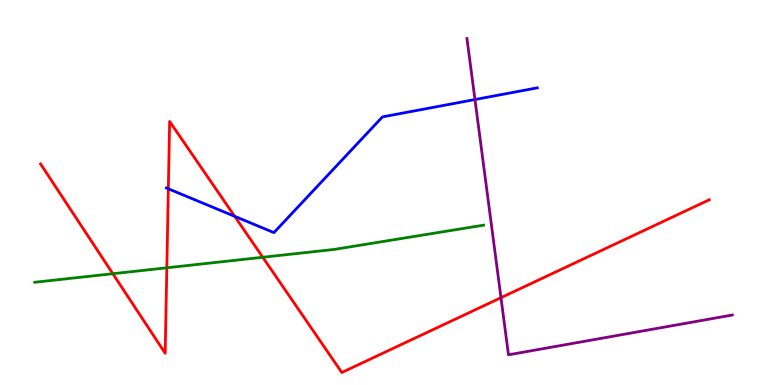[{'lines': ['blue', 'red'], 'intersections': [{'x': 2.17, 'y': 5.1}, {'x': 3.03, 'y': 4.38}]}, {'lines': ['green', 'red'], 'intersections': [{'x': 1.46, 'y': 2.89}, {'x': 2.15, 'y': 3.04}, {'x': 3.39, 'y': 3.32}]}, {'lines': ['purple', 'red'], 'intersections': [{'x': 6.46, 'y': 2.27}]}, {'lines': ['blue', 'green'], 'intersections': []}, {'lines': ['blue', 'purple'], 'intersections': [{'x': 6.13, 'y': 7.41}]}, {'lines': ['green', 'purple'], 'intersections': []}]